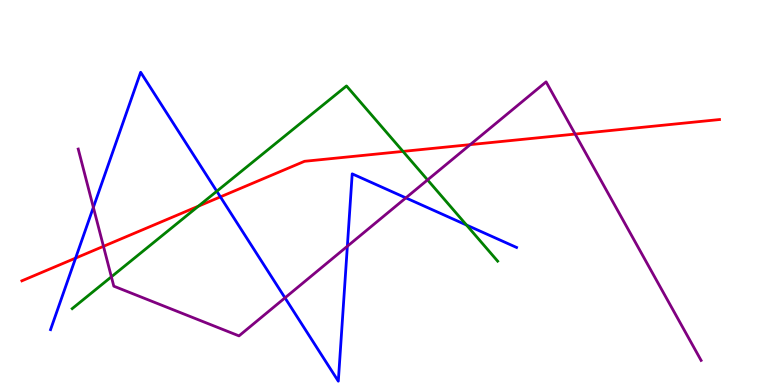[{'lines': ['blue', 'red'], 'intersections': [{'x': 0.975, 'y': 3.3}, {'x': 2.84, 'y': 4.89}]}, {'lines': ['green', 'red'], 'intersections': [{'x': 2.56, 'y': 4.64}, {'x': 5.2, 'y': 6.07}]}, {'lines': ['purple', 'red'], 'intersections': [{'x': 1.34, 'y': 3.6}, {'x': 6.07, 'y': 6.24}, {'x': 7.42, 'y': 6.52}]}, {'lines': ['blue', 'green'], 'intersections': [{'x': 2.8, 'y': 5.03}, {'x': 6.02, 'y': 4.15}]}, {'lines': ['blue', 'purple'], 'intersections': [{'x': 1.2, 'y': 4.61}, {'x': 3.68, 'y': 2.26}, {'x': 4.48, 'y': 3.6}, {'x': 5.24, 'y': 4.86}]}, {'lines': ['green', 'purple'], 'intersections': [{'x': 1.44, 'y': 2.81}, {'x': 5.52, 'y': 5.33}]}]